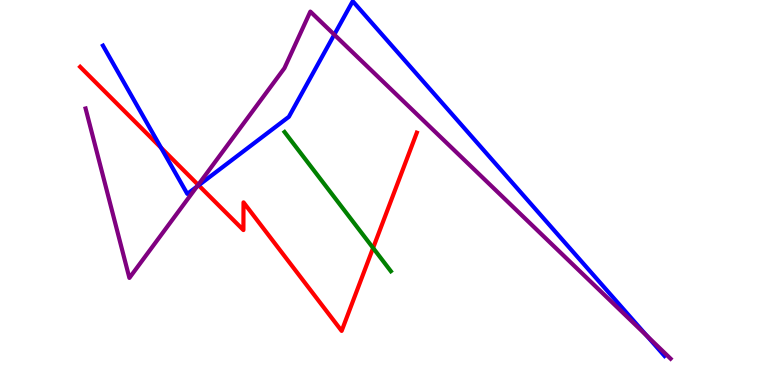[{'lines': ['blue', 'red'], 'intersections': [{'x': 2.08, 'y': 6.16}, {'x': 2.56, 'y': 5.19}]}, {'lines': ['green', 'red'], 'intersections': [{'x': 4.81, 'y': 3.56}]}, {'lines': ['purple', 'red'], 'intersections': [{'x': 2.56, 'y': 5.2}]}, {'lines': ['blue', 'green'], 'intersections': []}, {'lines': ['blue', 'purple'], 'intersections': [{'x': 2.54, 'y': 5.15}, {'x': 4.31, 'y': 9.1}, {'x': 8.34, 'y': 1.28}]}, {'lines': ['green', 'purple'], 'intersections': []}]